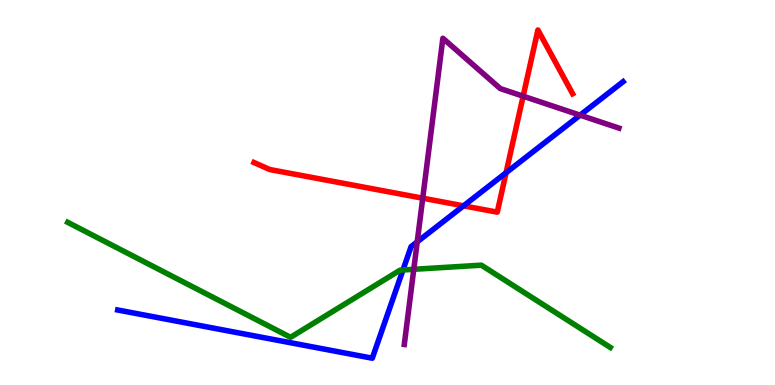[{'lines': ['blue', 'red'], 'intersections': [{'x': 5.98, 'y': 4.65}, {'x': 6.53, 'y': 5.51}]}, {'lines': ['green', 'red'], 'intersections': []}, {'lines': ['purple', 'red'], 'intersections': [{'x': 5.45, 'y': 4.85}, {'x': 6.75, 'y': 7.5}]}, {'lines': ['blue', 'green'], 'intersections': [{'x': 5.2, 'y': 2.99}]}, {'lines': ['blue', 'purple'], 'intersections': [{'x': 5.38, 'y': 3.72}, {'x': 7.49, 'y': 7.01}]}, {'lines': ['green', 'purple'], 'intersections': [{'x': 5.34, 'y': 3.01}]}]